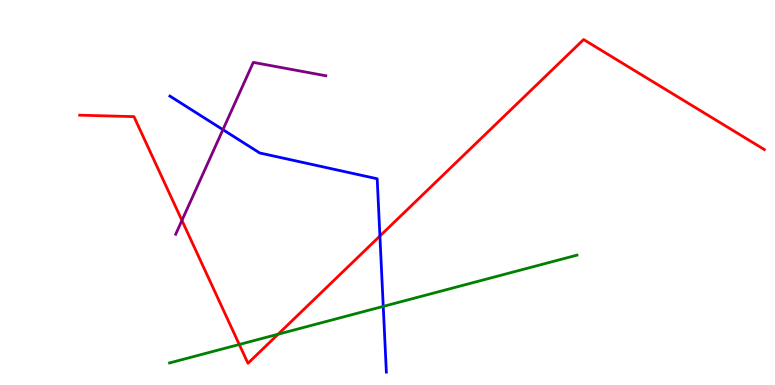[{'lines': ['blue', 'red'], 'intersections': [{'x': 4.9, 'y': 3.87}]}, {'lines': ['green', 'red'], 'intersections': [{'x': 3.09, 'y': 1.05}, {'x': 3.59, 'y': 1.32}]}, {'lines': ['purple', 'red'], 'intersections': [{'x': 2.35, 'y': 4.27}]}, {'lines': ['blue', 'green'], 'intersections': [{'x': 4.95, 'y': 2.04}]}, {'lines': ['blue', 'purple'], 'intersections': [{'x': 2.88, 'y': 6.63}]}, {'lines': ['green', 'purple'], 'intersections': []}]